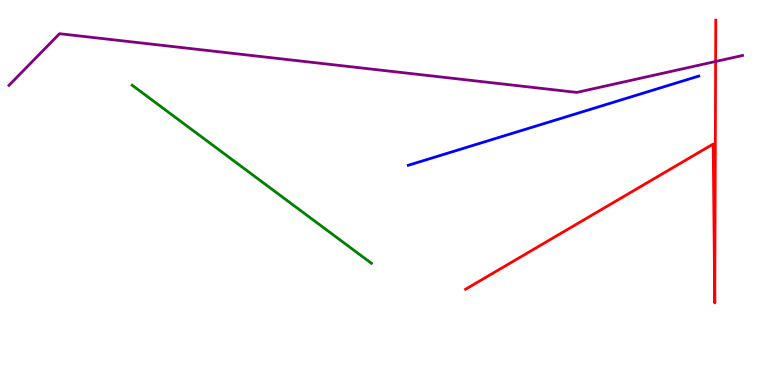[{'lines': ['blue', 'red'], 'intersections': []}, {'lines': ['green', 'red'], 'intersections': []}, {'lines': ['purple', 'red'], 'intersections': [{'x': 9.23, 'y': 8.4}]}, {'lines': ['blue', 'green'], 'intersections': []}, {'lines': ['blue', 'purple'], 'intersections': []}, {'lines': ['green', 'purple'], 'intersections': []}]